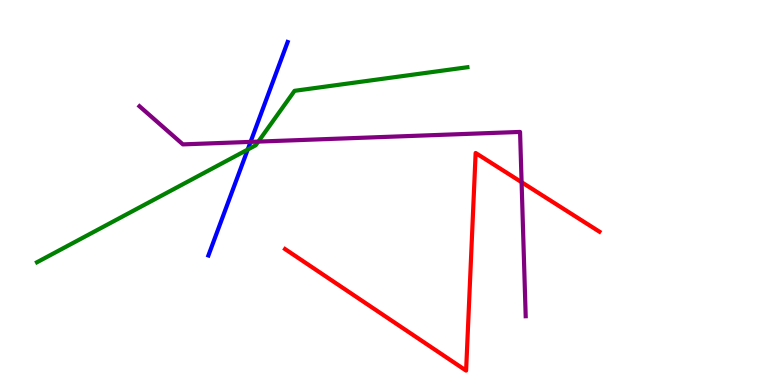[{'lines': ['blue', 'red'], 'intersections': []}, {'lines': ['green', 'red'], 'intersections': []}, {'lines': ['purple', 'red'], 'intersections': [{'x': 6.73, 'y': 5.27}]}, {'lines': ['blue', 'green'], 'intersections': [{'x': 3.2, 'y': 6.12}]}, {'lines': ['blue', 'purple'], 'intersections': [{'x': 3.23, 'y': 6.31}]}, {'lines': ['green', 'purple'], 'intersections': [{'x': 3.33, 'y': 6.32}]}]